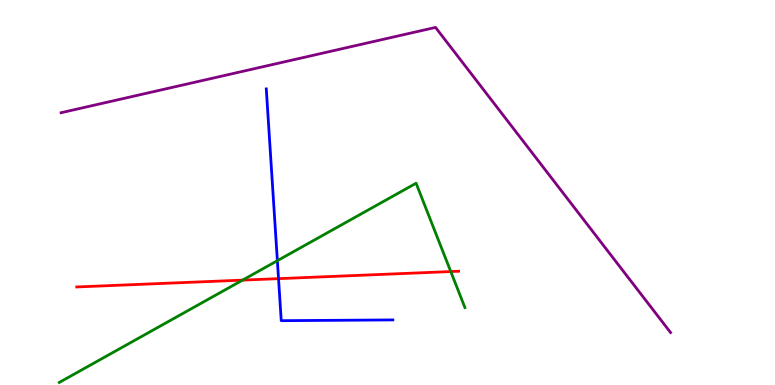[{'lines': ['blue', 'red'], 'intersections': [{'x': 3.59, 'y': 2.76}]}, {'lines': ['green', 'red'], 'intersections': [{'x': 3.13, 'y': 2.72}, {'x': 5.82, 'y': 2.95}]}, {'lines': ['purple', 'red'], 'intersections': []}, {'lines': ['blue', 'green'], 'intersections': [{'x': 3.58, 'y': 3.23}]}, {'lines': ['blue', 'purple'], 'intersections': []}, {'lines': ['green', 'purple'], 'intersections': []}]